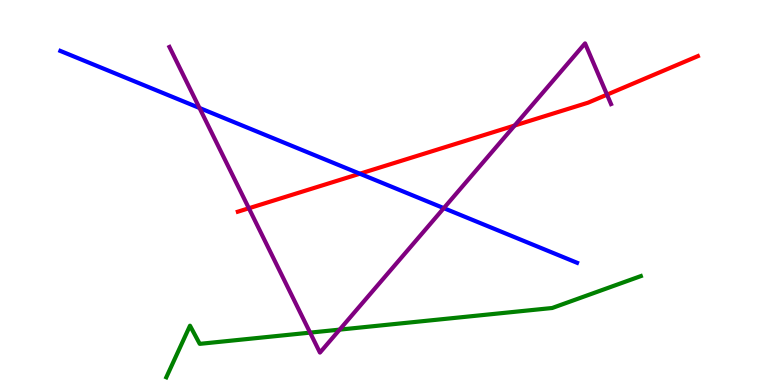[{'lines': ['blue', 'red'], 'intersections': [{'x': 4.64, 'y': 5.49}]}, {'lines': ['green', 'red'], 'intersections': []}, {'lines': ['purple', 'red'], 'intersections': [{'x': 3.21, 'y': 4.59}, {'x': 6.64, 'y': 6.74}, {'x': 7.83, 'y': 7.54}]}, {'lines': ['blue', 'green'], 'intersections': []}, {'lines': ['blue', 'purple'], 'intersections': [{'x': 2.57, 'y': 7.2}, {'x': 5.73, 'y': 4.59}]}, {'lines': ['green', 'purple'], 'intersections': [{'x': 4.0, 'y': 1.36}, {'x': 4.38, 'y': 1.44}]}]